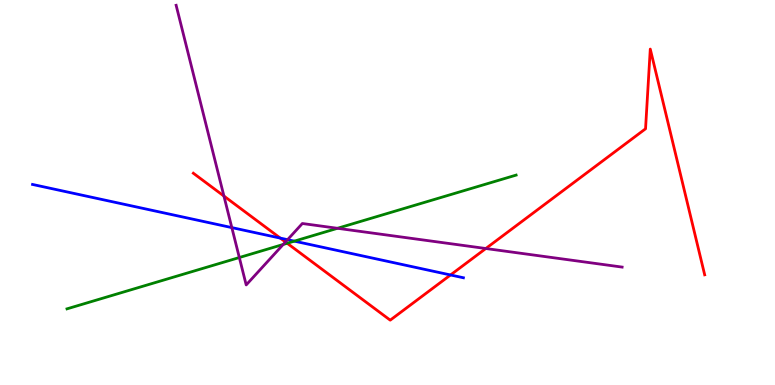[{'lines': ['blue', 'red'], 'intersections': [{'x': 3.62, 'y': 3.82}, {'x': 5.81, 'y': 2.86}]}, {'lines': ['green', 'red'], 'intersections': [{'x': 3.71, 'y': 3.68}]}, {'lines': ['purple', 'red'], 'intersections': [{'x': 2.89, 'y': 4.91}, {'x': 3.68, 'y': 3.71}, {'x': 6.27, 'y': 3.55}]}, {'lines': ['blue', 'green'], 'intersections': [{'x': 3.8, 'y': 3.74}]}, {'lines': ['blue', 'purple'], 'intersections': [{'x': 2.99, 'y': 4.09}, {'x': 3.71, 'y': 3.77}]}, {'lines': ['green', 'purple'], 'intersections': [{'x': 3.09, 'y': 3.31}, {'x': 3.65, 'y': 3.65}, {'x': 4.35, 'y': 4.07}]}]